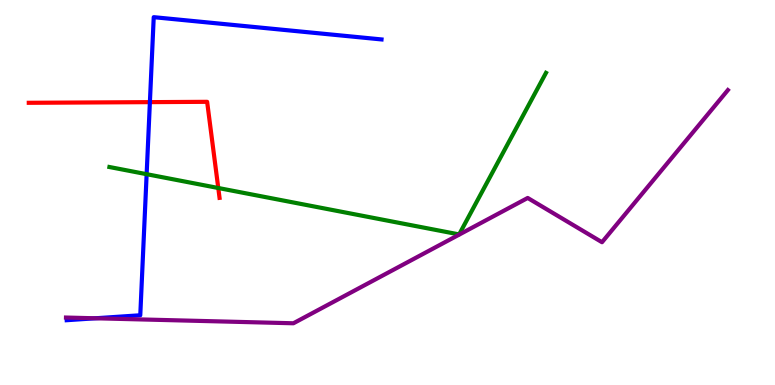[{'lines': ['blue', 'red'], 'intersections': [{'x': 1.93, 'y': 7.35}]}, {'lines': ['green', 'red'], 'intersections': [{'x': 2.82, 'y': 5.12}]}, {'lines': ['purple', 'red'], 'intersections': []}, {'lines': ['blue', 'green'], 'intersections': [{'x': 1.89, 'y': 5.48}]}, {'lines': ['blue', 'purple'], 'intersections': [{'x': 1.23, 'y': 1.73}]}, {'lines': ['green', 'purple'], 'intersections': []}]